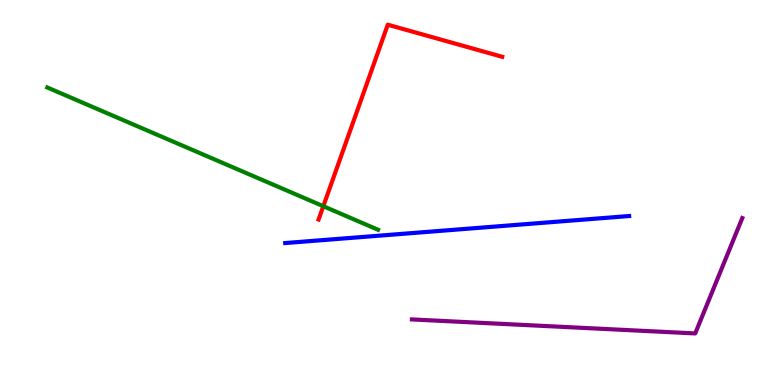[{'lines': ['blue', 'red'], 'intersections': []}, {'lines': ['green', 'red'], 'intersections': [{'x': 4.17, 'y': 4.64}]}, {'lines': ['purple', 'red'], 'intersections': []}, {'lines': ['blue', 'green'], 'intersections': []}, {'lines': ['blue', 'purple'], 'intersections': []}, {'lines': ['green', 'purple'], 'intersections': []}]